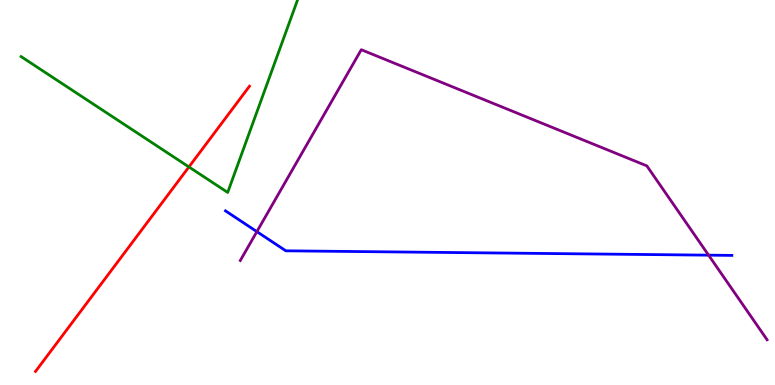[{'lines': ['blue', 'red'], 'intersections': []}, {'lines': ['green', 'red'], 'intersections': [{'x': 2.44, 'y': 5.66}]}, {'lines': ['purple', 'red'], 'intersections': []}, {'lines': ['blue', 'green'], 'intersections': []}, {'lines': ['blue', 'purple'], 'intersections': [{'x': 3.31, 'y': 3.98}, {'x': 9.14, 'y': 3.37}]}, {'lines': ['green', 'purple'], 'intersections': []}]